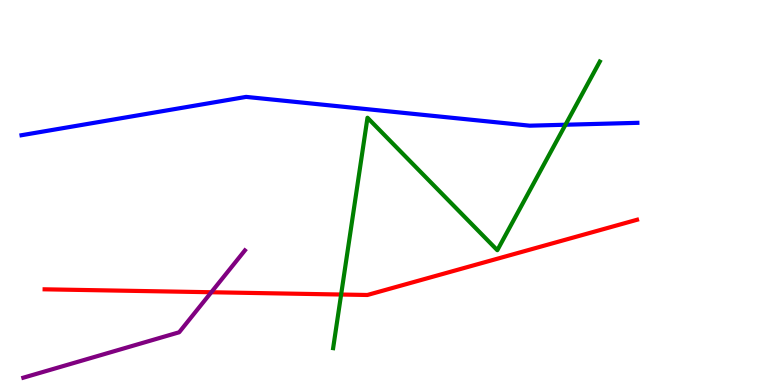[{'lines': ['blue', 'red'], 'intersections': []}, {'lines': ['green', 'red'], 'intersections': [{'x': 4.4, 'y': 2.35}]}, {'lines': ['purple', 'red'], 'intersections': [{'x': 2.73, 'y': 2.41}]}, {'lines': ['blue', 'green'], 'intersections': [{'x': 7.3, 'y': 6.76}]}, {'lines': ['blue', 'purple'], 'intersections': []}, {'lines': ['green', 'purple'], 'intersections': []}]